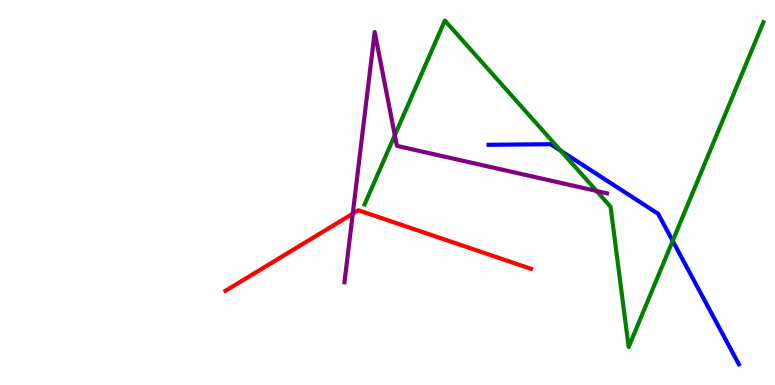[{'lines': ['blue', 'red'], 'intersections': []}, {'lines': ['green', 'red'], 'intersections': []}, {'lines': ['purple', 'red'], 'intersections': [{'x': 4.55, 'y': 4.45}]}, {'lines': ['blue', 'green'], 'intersections': [{'x': 7.24, 'y': 6.08}, {'x': 8.68, 'y': 3.74}]}, {'lines': ['blue', 'purple'], 'intersections': []}, {'lines': ['green', 'purple'], 'intersections': [{'x': 5.09, 'y': 6.49}, {'x': 7.7, 'y': 5.04}]}]